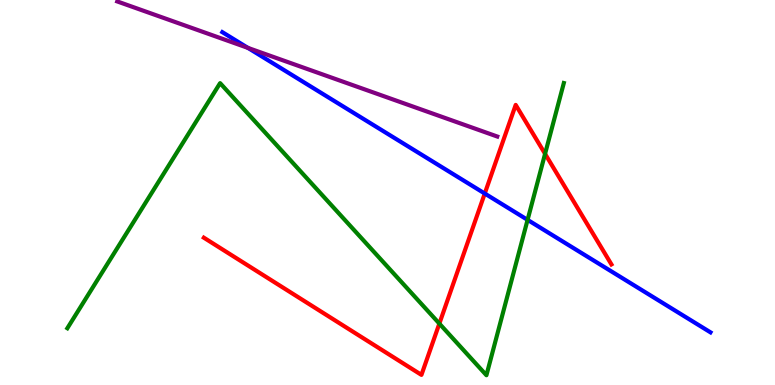[{'lines': ['blue', 'red'], 'intersections': [{'x': 6.25, 'y': 4.97}]}, {'lines': ['green', 'red'], 'intersections': [{'x': 5.67, 'y': 1.59}, {'x': 7.03, 'y': 6.0}]}, {'lines': ['purple', 'red'], 'intersections': []}, {'lines': ['blue', 'green'], 'intersections': [{'x': 6.81, 'y': 4.29}]}, {'lines': ['blue', 'purple'], 'intersections': [{'x': 3.2, 'y': 8.76}]}, {'lines': ['green', 'purple'], 'intersections': []}]